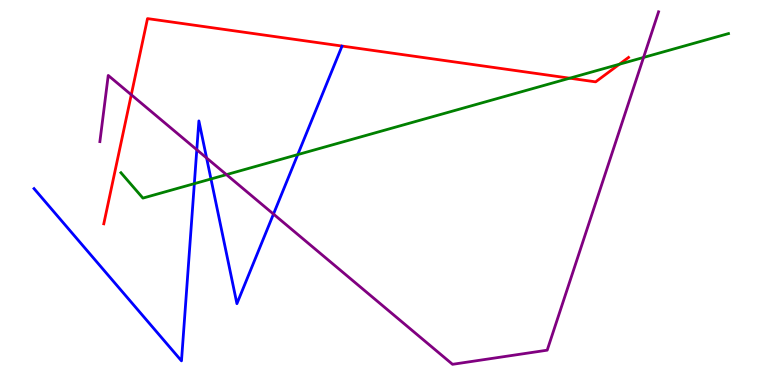[{'lines': ['blue', 'red'], 'intersections': []}, {'lines': ['green', 'red'], 'intersections': [{'x': 7.35, 'y': 7.97}, {'x': 7.99, 'y': 8.33}]}, {'lines': ['purple', 'red'], 'intersections': [{'x': 1.69, 'y': 7.54}]}, {'lines': ['blue', 'green'], 'intersections': [{'x': 2.51, 'y': 5.23}, {'x': 2.72, 'y': 5.35}, {'x': 3.84, 'y': 5.98}]}, {'lines': ['blue', 'purple'], 'intersections': [{'x': 2.54, 'y': 6.11}, {'x': 2.67, 'y': 5.9}, {'x': 3.53, 'y': 4.44}]}, {'lines': ['green', 'purple'], 'intersections': [{'x': 2.92, 'y': 5.46}, {'x': 8.3, 'y': 8.51}]}]